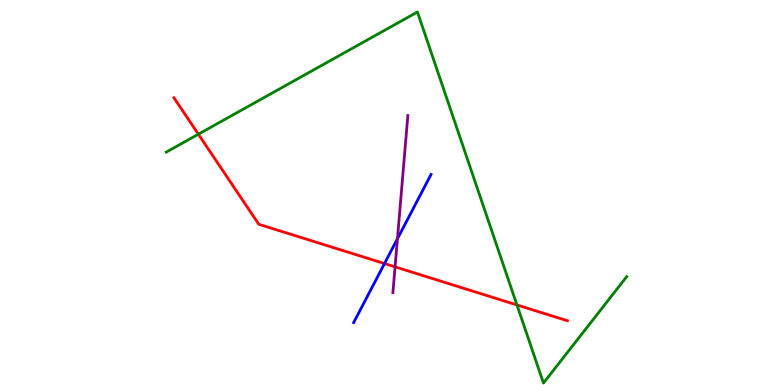[{'lines': ['blue', 'red'], 'intersections': [{'x': 4.96, 'y': 3.15}]}, {'lines': ['green', 'red'], 'intersections': [{'x': 2.56, 'y': 6.51}, {'x': 6.67, 'y': 2.08}]}, {'lines': ['purple', 'red'], 'intersections': [{'x': 5.1, 'y': 3.07}]}, {'lines': ['blue', 'green'], 'intersections': []}, {'lines': ['blue', 'purple'], 'intersections': [{'x': 5.13, 'y': 3.8}]}, {'lines': ['green', 'purple'], 'intersections': []}]